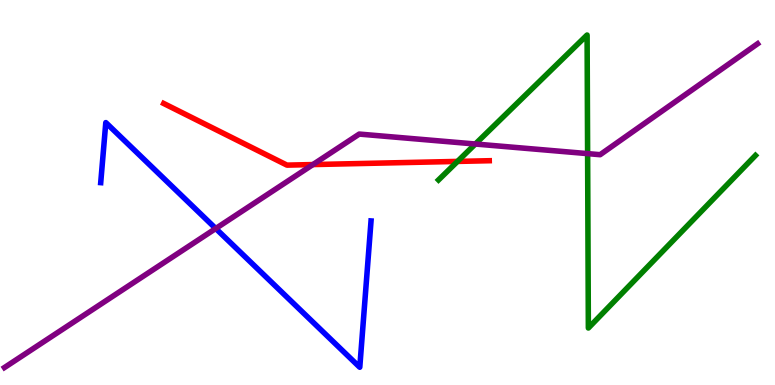[{'lines': ['blue', 'red'], 'intersections': []}, {'lines': ['green', 'red'], 'intersections': [{'x': 5.9, 'y': 5.81}]}, {'lines': ['purple', 'red'], 'intersections': [{'x': 4.04, 'y': 5.73}]}, {'lines': ['blue', 'green'], 'intersections': []}, {'lines': ['blue', 'purple'], 'intersections': [{'x': 2.78, 'y': 4.06}]}, {'lines': ['green', 'purple'], 'intersections': [{'x': 6.13, 'y': 6.26}, {'x': 7.58, 'y': 6.01}]}]